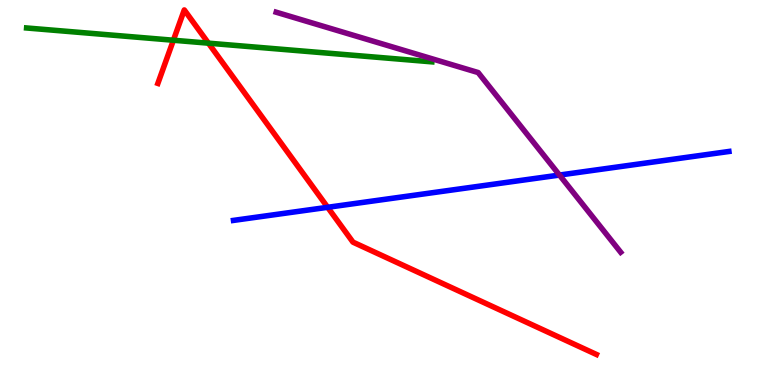[{'lines': ['blue', 'red'], 'intersections': [{'x': 4.23, 'y': 4.62}]}, {'lines': ['green', 'red'], 'intersections': [{'x': 2.24, 'y': 8.95}, {'x': 2.69, 'y': 8.88}]}, {'lines': ['purple', 'red'], 'intersections': []}, {'lines': ['blue', 'green'], 'intersections': []}, {'lines': ['blue', 'purple'], 'intersections': [{'x': 7.22, 'y': 5.45}]}, {'lines': ['green', 'purple'], 'intersections': []}]